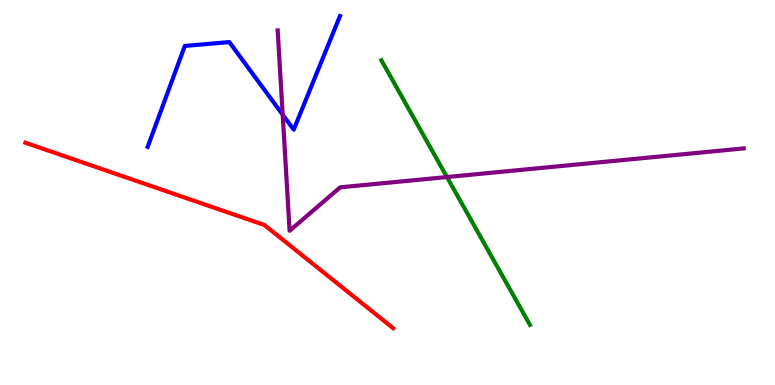[{'lines': ['blue', 'red'], 'intersections': []}, {'lines': ['green', 'red'], 'intersections': []}, {'lines': ['purple', 'red'], 'intersections': []}, {'lines': ['blue', 'green'], 'intersections': []}, {'lines': ['blue', 'purple'], 'intersections': [{'x': 3.65, 'y': 7.02}]}, {'lines': ['green', 'purple'], 'intersections': [{'x': 5.77, 'y': 5.4}]}]